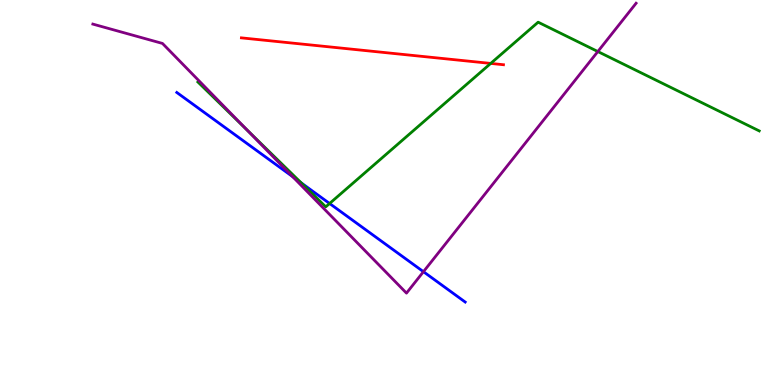[{'lines': ['blue', 'red'], 'intersections': []}, {'lines': ['green', 'red'], 'intersections': [{'x': 6.33, 'y': 8.35}]}, {'lines': ['purple', 'red'], 'intersections': []}, {'lines': ['blue', 'green'], 'intersections': [{'x': 3.89, 'y': 5.25}, {'x': 4.25, 'y': 4.71}]}, {'lines': ['blue', 'purple'], 'intersections': [{'x': 3.78, 'y': 5.41}, {'x': 5.46, 'y': 2.94}]}, {'lines': ['green', 'purple'], 'intersections': [{'x': 3.19, 'y': 6.62}, {'x': 7.71, 'y': 8.66}]}]